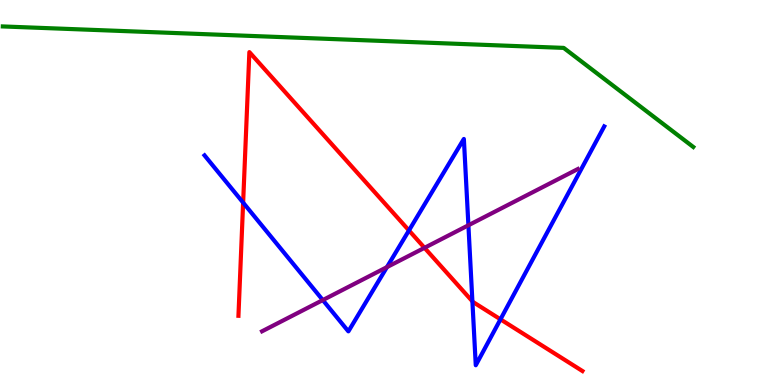[{'lines': ['blue', 'red'], 'intersections': [{'x': 3.14, 'y': 4.74}, {'x': 5.28, 'y': 4.01}, {'x': 6.1, 'y': 2.17}, {'x': 6.46, 'y': 1.71}]}, {'lines': ['green', 'red'], 'intersections': []}, {'lines': ['purple', 'red'], 'intersections': [{'x': 5.48, 'y': 3.56}]}, {'lines': ['blue', 'green'], 'intersections': []}, {'lines': ['blue', 'purple'], 'intersections': [{'x': 4.17, 'y': 2.21}, {'x': 4.99, 'y': 3.06}, {'x': 6.04, 'y': 4.15}]}, {'lines': ['green', 'purple'], 'intersections': []}]